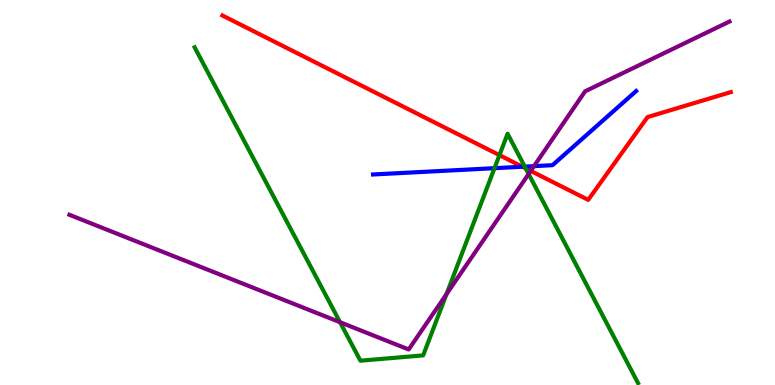[{'lines': ['blue', 'red'], 'intersections': [{'x': 6.74, 'y': 5.67}]}, {'lines': ['green', 'red'], 'intersections': [{'x': 6.44, 'y': 5.97}, {'x': 6.78, 'y': 5.63}]}, {'lines': ['purple', 'red'], 'intersections': [{'x': 6.85, 'y': 5.56}]}, {'lines': ['blue', 'green'], 'intersections': [{'x': 6.38, 'y': 5.63}, {'x': 6.77, 'y': 5.67}]}, {'lines': ['blue', 'purple'], 'intersections': [{'x': 6.89, 'y': 5.68}]}, {'lines': ['green', 'purple'], 'intersections': [{'x': 4.39, 'y': 1.63}, {'x': 5.76, 'y': 2.36}, {'x': 6.82, 'y': 5.48}]}]